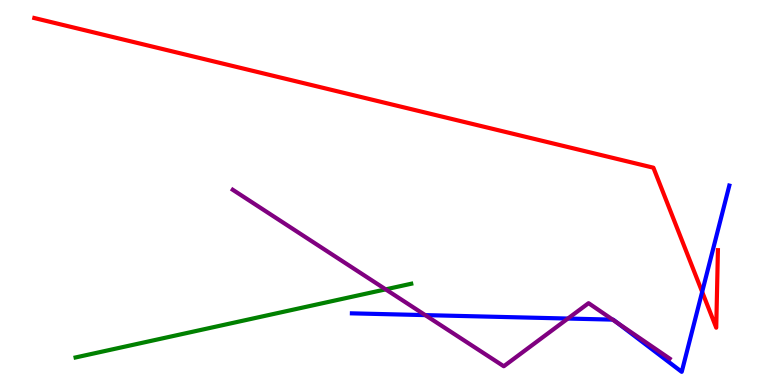[{'lines': ['blue', 'red'], 'intersections': [{'x': 9.06, 'y': 2.42}]}, {'lines': ['green', 'red'], 'intersections': []}, {'lines': ['purple', 'red'], 'intersections': []}, {'lines': ['blue', 'green'], 'intersections': []}, {'lines': ['blue', 'purple'], 'intersections': [{'x': 5.49, 'y': 1.82}, {'x': 7.33, 'y': 1.73}, {'x': 7.91, 'y': 1.7}, {'x': 7.96, 'y': 1.62}]}, {'lines': ['green', 'purple'], 'intersections': [{'x': 4.98, 'y': 2.48}]}]